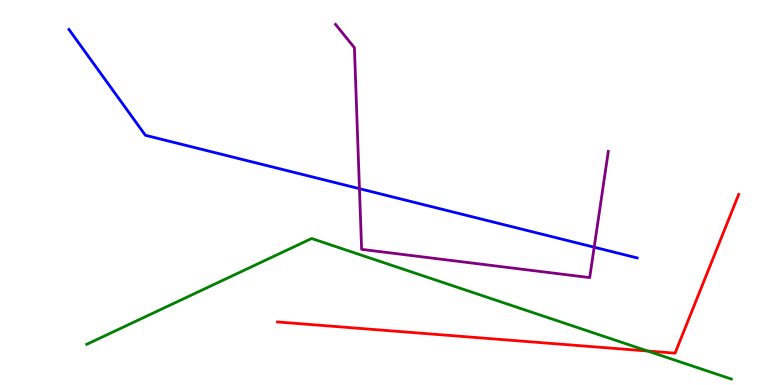[{'lines': ['blue', 'red'], 'intersections': []}, {'lines': ['green', 'red'], 'intersections': [{'x': 8.36, 'y': 0.883}]}, {'lines': ['purple', 'red'], 'intersections': []}, {'lines': ['blue', 'green'], 'intersections': []}, {'lines': ['blue', 'purple'], 'intersections': [{'x': 4.64, 'y': 5.1}, {'x': 7.67, 'y': 3.58}]}, {'lines': ['green', 'purple'], 'intersections': []}]